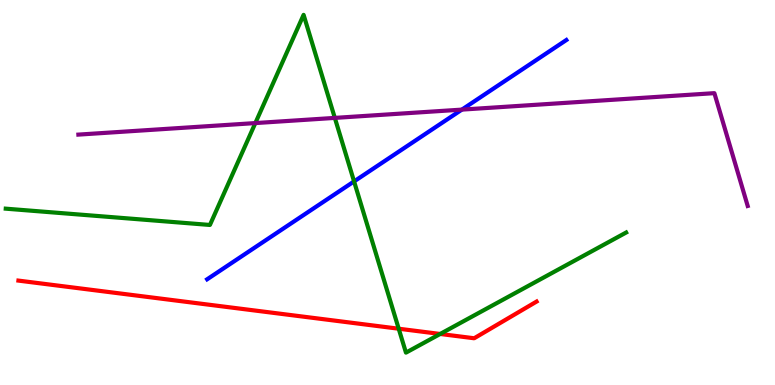[{'lines': ['blue', 'red'], 'intersections': []}, {'lines': ['green', 'red'], 'intersections': [{'x': 5.14, 'y': 1.46}, {'x': 5.68, 'y': 1.33}]}, {'lines': ['purple', 'red'], 'intersections': []}, {'lines': ['blue', 'green'], 'intersections': [{'x': 4.57, 'y': 5.29}]}, {'lines': ['blue', 'purple'], 'intersections': [{'x': 5.96, 'y': 7.15}]}, {'lines': ['green', 'purple'], 'intersections': [{'x': 3.29, 'y': 6.8}, {'x': 4.32, 'y': 6.94}]}]